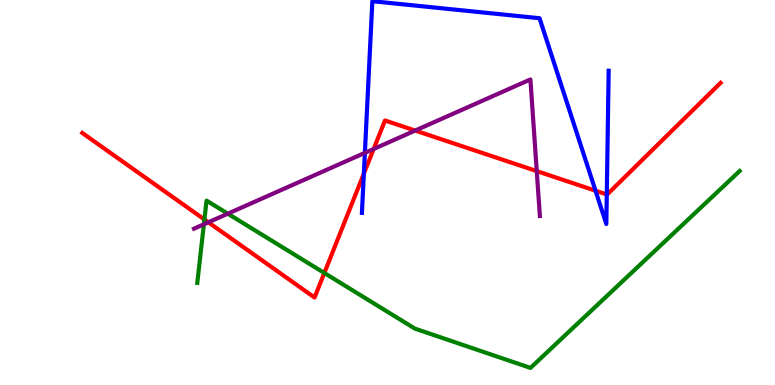[{'lines': ['blue', 'red'], 'intersections': [{'x': 4.69, 'y': 5.49}, {'x': 7.68, 'y': 5.05}, {'x': 7.83, 'y': 4.95}]}, {'lines': ['green', 'red'], 'intersections': [{'x': 2.64, 'y': 4.3}, {'x': 4.18, 'y': 2.91}]}, {'lines': ['purple', 'red'], 'intersections': [{'x': 2.69, 'y': 4.23}, {'x': 4.82, 'y': 6.13}, {'x': 5.36, 'y': 6.61}, {'x': 6.93, 'y': 5.56}]}, {'lines': ['blue', 'green'], 'intersections': []}, {'lines': ['blue', 'purple'], 'intersections': [{'x': 4.71, 'y': 6.03}]}, {'lines': ['green', 'purple'], 'intersections': [{'x': 2.63, 'y': 4.17}, {'x': 2.94, 'y': 4.45}]}]